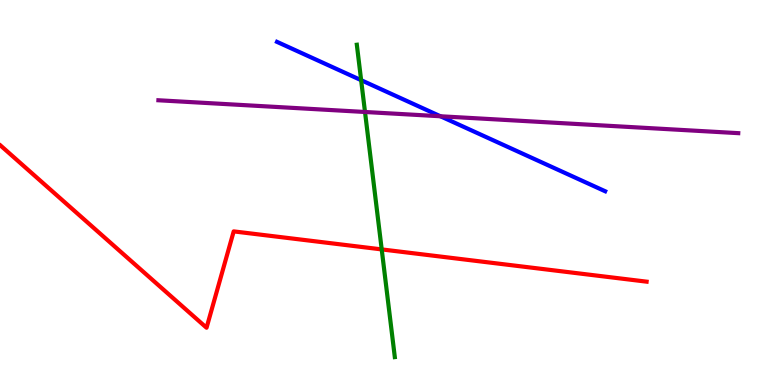[{'lines': ['blue', 'red'], 'intersections': []}, {'lines': ['green', 'red'], 'intersections': [{'x': 4.93, 'y': 3.52}]}, {'lines': ['purple', 'red'], 'intersections': []}, {'lines': ['blue', 'green'], 'intersections': [{'x': 4.66, 'y': 7.92}]}, {'lines': ['blue', 'purple'], 'intersections': [{'x': 5.68, 'y': 6.98}]}, {'lines': ['green', 'purple'], 'intersections': [{'x': 4.71, 'y': 7.09}]}]